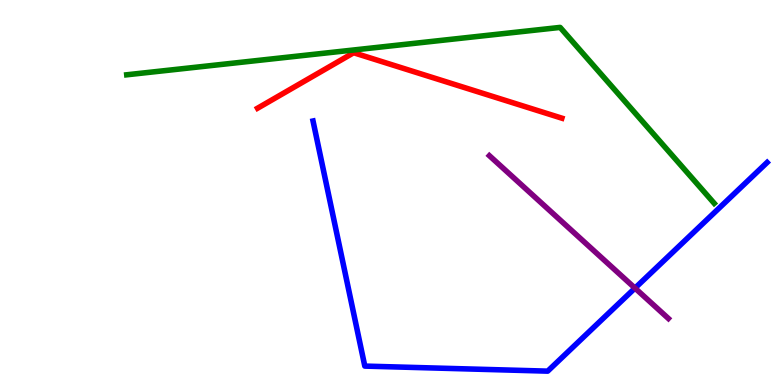[{'lines': ['blue', 'red'], 'intersections': []}, {'lines': ['green', 'red'], 'intersections': []}, {'lines': ['purple', 'red'], 'intersections': []}, {'lines': ['blue', 'green'], 'intersections': []}, {'lines': ['blue', 'purple'], 'intersections': [{'x': 8.19, 'y': 2.52}]}, {'lines': ['green', 'purple'], 'intersections': []}]